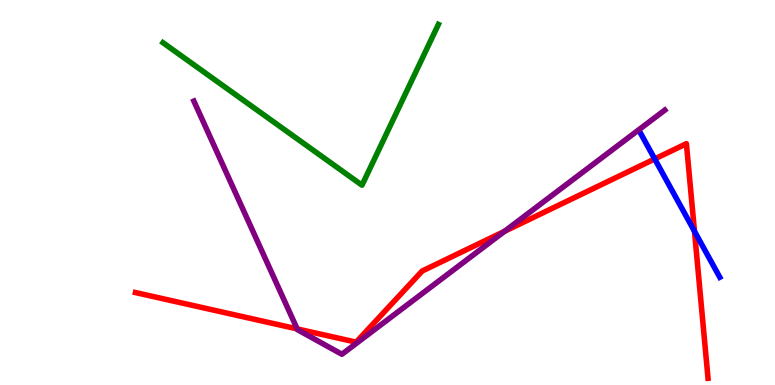[{'lines': ['blue', 'red'], 'intersections': [{'x': 8.45, 'y': 5.87}, {'x': 8.96, 'y': 3.99}]}, {'lines': ['green', 'red'], 'intersections': []}, {'lines': ['purple', 'red'], 'intersections': [{'x': 3.83, 'y': 1.46}, {'x': 6.51, 'y': 3.99}]}, {'lines': ['blue', 'green'], 'intersections': []}, {'lines': ['blue', 'purple'], 'intersections': []}, {'lines': ['green', 'purple'], 'intersections': []}]